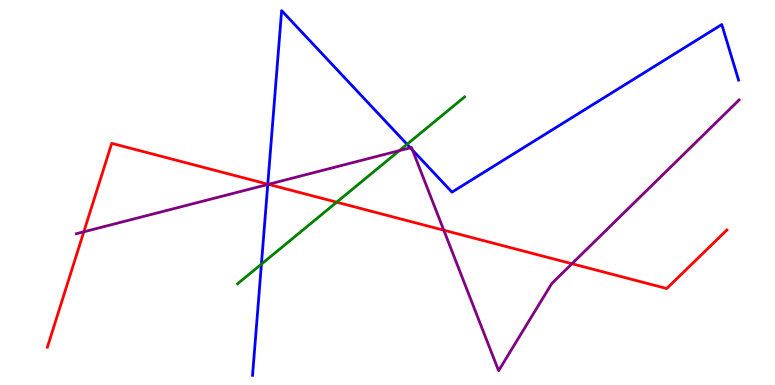[{'lines': ['blue', 'red'], 'intersections': [{'x': 3.46, 'y': 5.22}]}, {'lines': ['green', 'red'], 'intersections': [{'x': 4.34, 'y': 4.75}]}, {'lines': ['purple', 'red'], 'intersections': [{'x': 1.08, 'y': 3.98}, {'x': 3.46, 'y': 5.21}, {'x': 5.73, 'y': 4.02}, {'x': 7.38, 'y': 3.15}]}, {'lines': ['blue', 'green'], 'intersections': [{'x': 3.37, 'y': 3.14}, {'x': 5.25, 'y': 6.25}]}, {'lines': ['blue', 'purple'], 'intersections': [{'x': 3.46, 'y': 5.21}, {'x': 5.29, 'y': 6.16}, {'x': 5.32, 'y': 6.1}]}, {'lines': ['green', 'purple'], 'intersections': [{'x': 5.15, 'y': 6.09}]}]